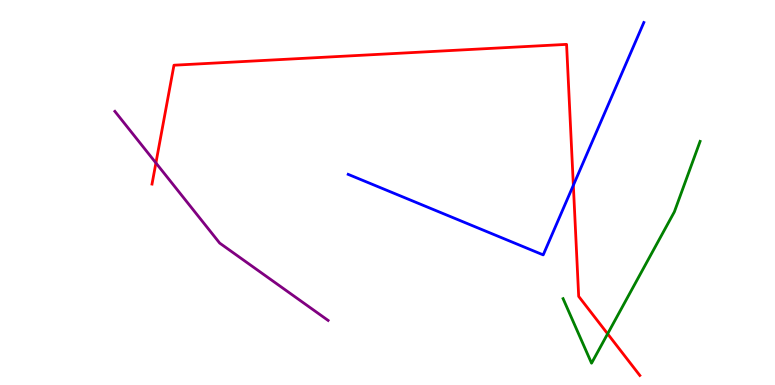[{'lines': ['blue', 'red'], 'intersections': [{'x': 7.4, 'y': 5.19}]}, {'lines': ['green', 'red'], 'intersections': [{'x': 7.84, 'y': 1.33}]}, {'lines': ['purple', 'red'], 'intersections': [{'x': 2.01, 'y': 5.77}]}, {'lines': ['blue', 'green'], 'intersections': []}, {'lines': ['blue', 'purple'], 'intersections': []}, {'lines': ['green', 'purple'], 'intersections': []}]